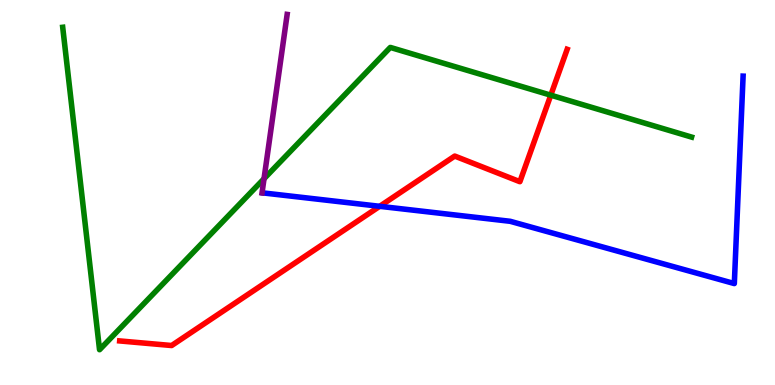[{'lines': ['blue', 'red'], 'intersections': [{'x': 4.9, 'y': 4.64}]}, {'lines': ['green', 'red'], 'intersections': [{'x': 7.11, 'y': 7.53}]}, {'lines': ['purple', 'red'], 'intersections': []}, {'lines': ['blue', 'green'], 'intersections': []}, {'lines': ['blue', 'purple'], 'intersections': []}, {'lines': ['green', 'purple'], 'intersections': [{'x': 3.41, 'y': 5.36}]}]